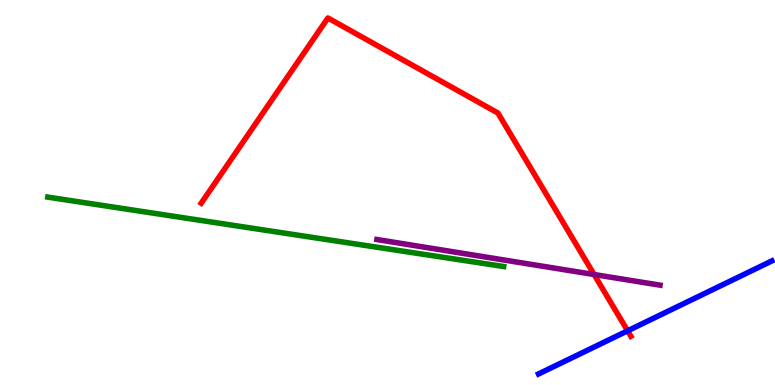[{'lines': ['blue', 'red'], 'intersections': [{'x': 8.1, 'y': 1.41}]}, {'lines': ['green', 'red'], 'intersections': []}, {'lines': ['purple', 'red'], 'intersections': [{'x': 7.67, 'y': 2.87}]}, {'lines': ['blue', 'green'], 'intersections': []}, {'lines': ['blue', 'purple'], 'intersections': []}, {'lines': ['green', 'purple'], 'intersections': []}]